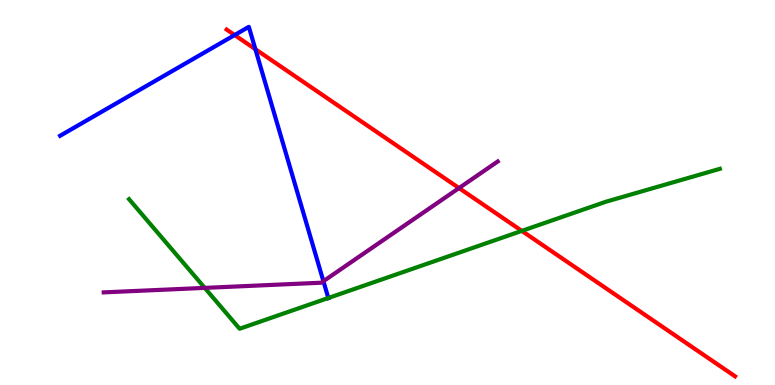[{'lines': ['blue', 'red'], 'intersections': [{'x': 3.03, 'y': 9.09}, {'x': 3.3, 'y': 8.72}]}, {'lines': ['green', 'red'], 'intersections': [{'x': 6.73, 'y': 4.0}]}, {'lines': ['purple', 'red'], 'intersections': [{'x': 5.92, 'y': 5.12}]}, {'lines': ['blue', 'green'], 'intersections': [{'x': 4.24, 'y': 2.26}]}, {'lines': ['blue', 'purple'], 'intersections': [{'x': 4.17, 'y': 2.7}]}, {'lines': ['green', 'purple'], 'intersections': [{'x': 2.64, 'y': 2.52}]}]